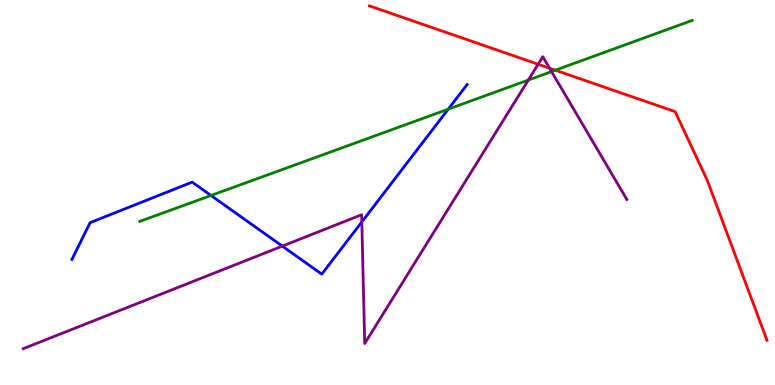[{'lines': ['blue', 'red'], 'intersections': []}, {'lines': ['green', 'red'], 'intersections': [{'x': 7.17, 'y': 8.18}]}, {'lines': ['purple', 'red'], 'intersections': [{'x': 6.94, 'y': 8.33}, {'x': 7.09, 'y': 8.23}]}, {'lines': ['blue', 'green'], 'intersections': [{'x': 2.72, 'y': 4.92}, {'x': 5.78, 'y': 7.16}]}, {'lines': ['blue', 'purple'], 'intersections': [{'x': 3.64, 'y': 3.61}, {'x': 4.67, 'y': 4.24}]}, {'lines': ['green', 'purple'], 'intersections': [{'x': 6.82, 'y': 7.92}, {'x': 7.12, 'y': 8.14}]}]